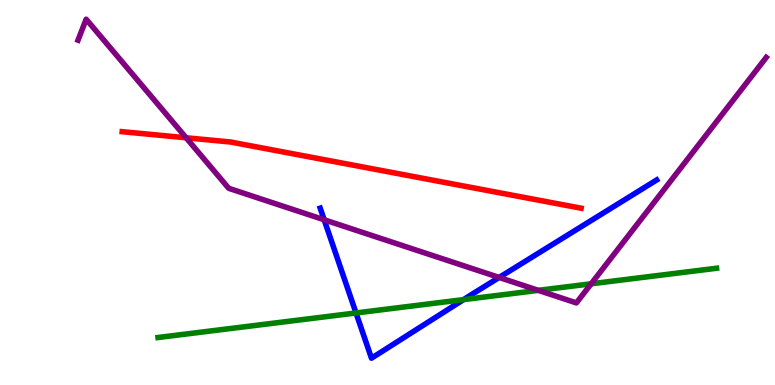[{'lines': ['blue', 'red'], 'intersections': []}, {'lines': ['green', 'red'], 'intersections': []}, {'lines': ['purple', 'red'], 'intersections': [{'x': 2.4, 'y': 6.42}]}, {'lines': ['blue', 'green'], 'intersections': [{'x': 4.59, 'y': 1.87}, {'x': 5.98, 'y': 2.22}]}, {'lines': ['blue', 'purple'], 'intersections': [{'x': 4.18, 'y': 4.29}, {'x': 6.44, 'y': 2.79}]}, {'lines': ['green', 'purple'], 'intersections': [{'x': 6.95, 'y': 2.46}, {'x': 7.63, 'y': 2.63}]}]